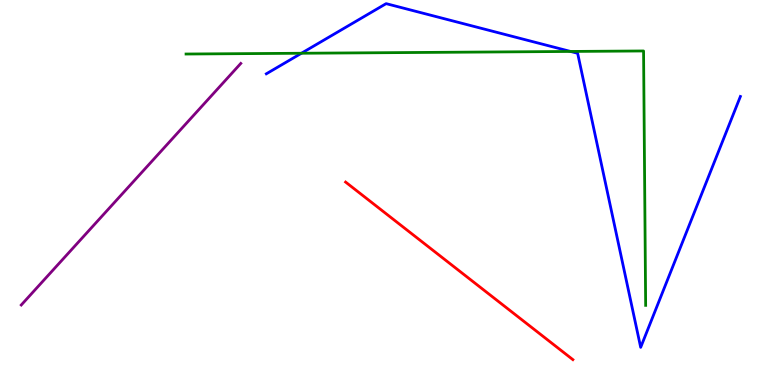[{'lines': ['blue', 'red'], 'intersections': []}, {'lines': ['green', 'red'], 'intersections': []}, {'lines': ['purple', 'red'], 'intersections': []}, {'lines': ['blue', 'green'], 'intersections': [{'x': 3.89, 'y': 8.62}, {'x': 7.36, 'y': 8.66}]}, {'lines': ['blue', 'purple'], 'intersections': []}, {'lines': ['green', 'purple'], 'intersections': []}]